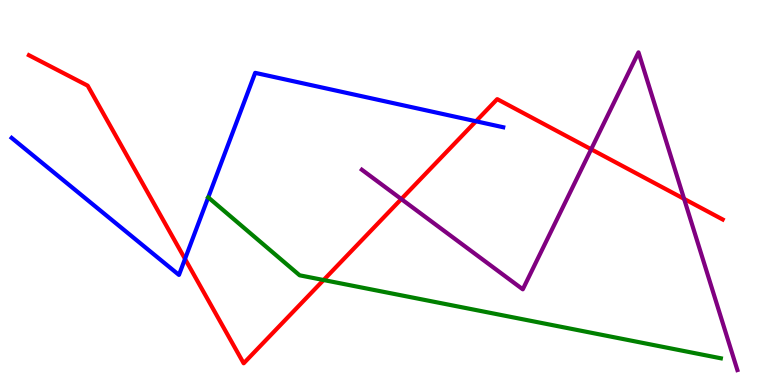[{'lines': ['blue', 'red'], 'intersections': [{'x': 2.39, 'y': 3.27}, {'x': 6.14, 'y': 6.85}]}, {'lines': ['green', 'red'], 'intersections': [{'x': 4.18, 'y': 2.73}]}, {'lines': ['purple', 'red'], 'intersections': [{'x': 5.18, 'y': 4.83}, {'x': 7.63, 'y': 6.12}, {'x': 8.83, 'y': 4.83}]}, {'lines': ['blue', 'green'], 'intersections': []}, {'lines': ['blue', 'purple'], 'intersections': []}, {'lines': ['green', 'purple'], 'intersections': []}]